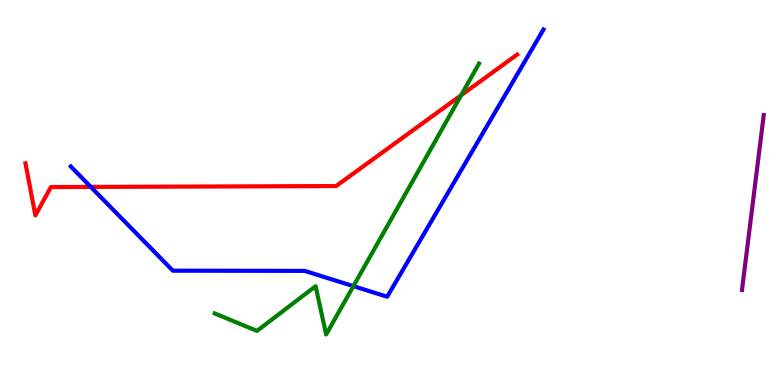[{'lines': ['blue', 'red'], 'intersections': [{'x': 1.17, 'y': 5.14}]}, {'lines': ['green', 'red'], 'intersections': [{'x': 5.95, 'y': 7.53}]}, {'lines': ['purple', 'red'], 'intersections': []}, {'lines': ['blue', 'green'], 'intersections': [{'x': 4.56, 'y': 2.57}]}, {'lines': ['blue', 'purple'], 'intersections': []}, {'lines': ['green', 'purple'], 'intersections': []}]